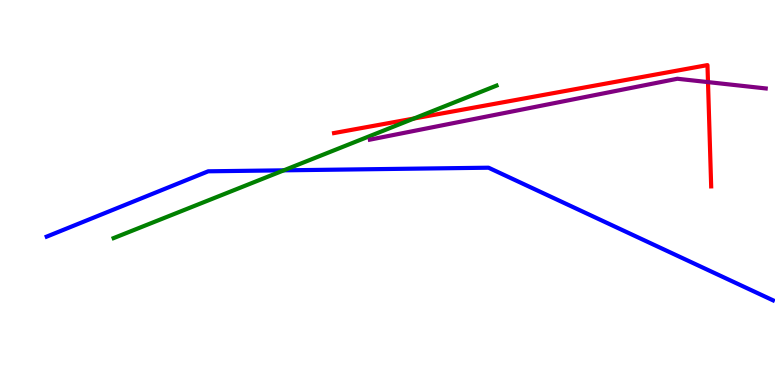[{'lines': ['blue', 'red'], 'intersections': []}, {'lines': ['green', 'red'], 'intersections': [{'x': 5.34, 'y': 6.92}]}, {'lines': ['purple', 'red'], 'intersections': [{'x': 9.14, 'y': 7.87}]}, {'lines': ['blue', 'green'], 'intersections': [{'x': 3.66, 'y': 5.58}]}, {'lines': ['blue', 'purple'], 'intersections': []}, {'lines': ['green', 'purple'], 'intersections': []}]